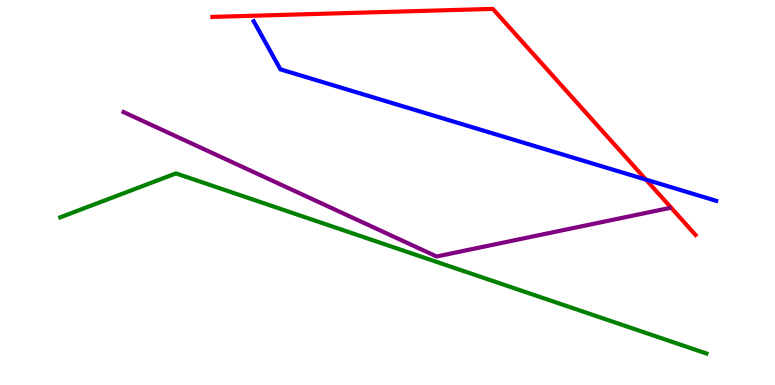[{'lines': ['blue', 'red'], 'intersections': [{'x': 8.33, 'y': 5.34}]}, {'lines': ['green', 'red'], 'intersections': []}, {'lines': ['purple', 'red'], 'intersections': []}, {'lines': ['blue', 'green'], 'intersections': []}, {'lines': ['blue', 'purple'], 'intersections': []}, {'lines': ['green', 'purple'], 'intersections': []}]